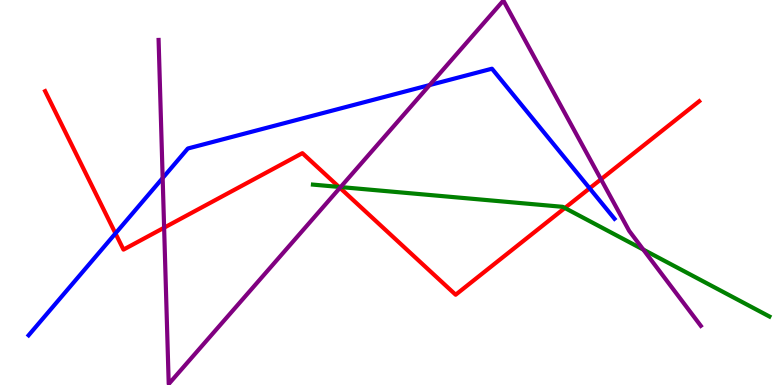[{'lines': ['blue', 'red'], 'intersections': [{'x': 1.49, 'y': 3.94}, {'x': 7.61, 'y': 5.11}]}, {'lines': ['green', 'red'], 'intersections': [{'x': 4.37, 'y': 5.15}, {'x': 7.29, 'y': 4.6}]}, {'lines': ['purple', 'red'], 'intersections': [{'x': 2.12, 'y': 4.09}, {'x': 4.39, 'y': 5.12}, {'x': 7.75, 'y': 5.34}]}, {'lines': ['blue', 'green'], 'intersections': []}, {'lines': ['blue', 'purple'], 'intersections': [{'x': 2.1, 'y': 5.38}, {'x': 5.54, 'y': 7.79}]}, {'lines': ['green', 'purple'], 'intersections': [{'x': 4.39, 'y': 5.14}, {'x': 8.3, 'y': 3.52}]}]